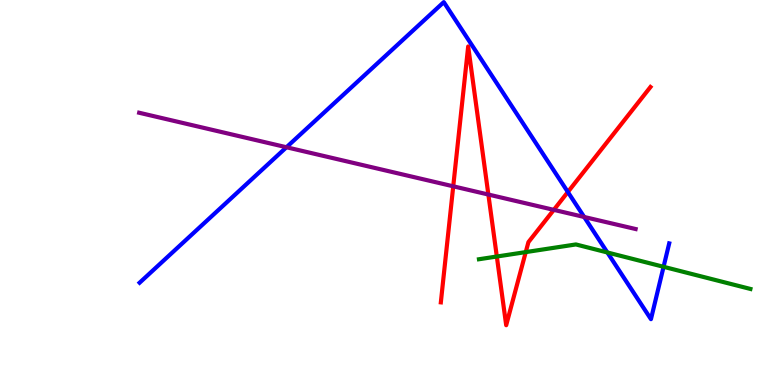[{'lines': ['blue', 'red'], 'intersections': [{'x': 7.33, 'y': 5.01}]}, {'lines': ['green', 'red'], 'intersections': [{'x': 6.41, 'y': 3.34}, {'x': 6.78, 'y': 3.45}]}, {'lines': ['purple', 'red'], 'intersections': [{'x': 5.85, 'y': 5.16}, {'x': 6.3, 'y': 4.95}, {'x': 7.15, 'y': 4.55}]}, {'lines': ['blue', 'green'], 'intersections': [{'x': 7.84, 'y': 3.44}, {'x': 8.56, 'y': 3.07}]}, {'lines': ['blue', 'purple'], 'intersections': [{'x': 3.7, 'y': 6.18}, {'x': 7.54, 'y': 4.36}]}, {'lines': ['green', 'purple'], 'intersections': []}]